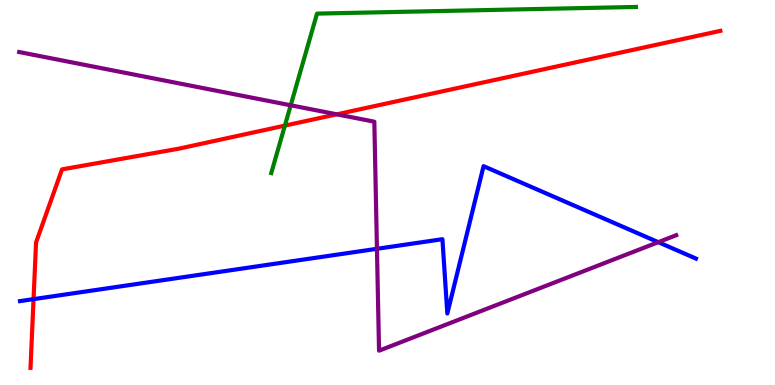[{'lines': ['blue', 'red'], 'intersections': [{'x': 0.433, 'y': 2.23}]}, {'lines': ['green', 'red'], 'intersections': [{'x': 3.68, 'y': 6.74}]}, {'lines': ['purple', 'red'], 'intersections': [{'x': 4.35, 'y': 7.03}]}, {'lines': ['blue', 'green'], 'intersections': []}, {'lines': ['blue', 'purple'], 'intersections': [{'x': 4.86, 'y': 3.54}, {'x': 8.49, 'y': 3.71}]}, {'lines': ['green', 'purple'], 'intersections': [{'x': 3.75, 'y': 7.27}]}]